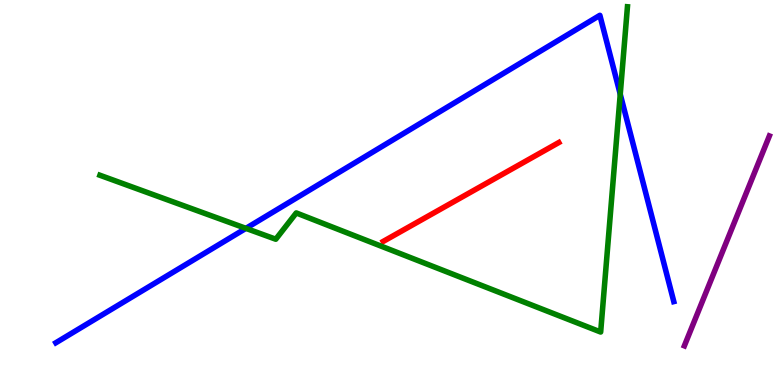[{'lines': ['blue', 'red'], 'intersections': []}, {'lines': ['green', 'red'], 'intersections': []}, {'lines': ['purple', 'red'], 'intersections': []}, {'lines': ['blue', 'green'], 'intersections': [{'x': 3.17, 'y': 4.07}, {'x': 8.0, 'y': 7.55}]}, {'lines': ['blue', 'purple'], 'intersections': []}, {'lines': ['green', 'purple'], 'intersections': []}]